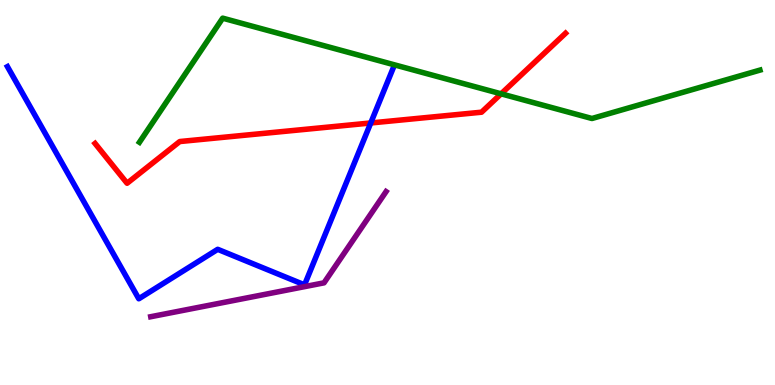[{'lines': ['blue', 'red'], 'intersections': [{'x': 4.78, 'y': 6.81}]}, {'lines': ['green', 'red'], 'intersections': [{'x': 6.47, 'y': 7.56}]}, {'lines': ['purple', 'red'], 'intersections': []}, {'lines': ['blue', 'green'], 'intersections': []}, {'lines': ['blue', 'purple'], 'intersections': []}, {'lines': ['green', 'purple'], 'intersections': []}]